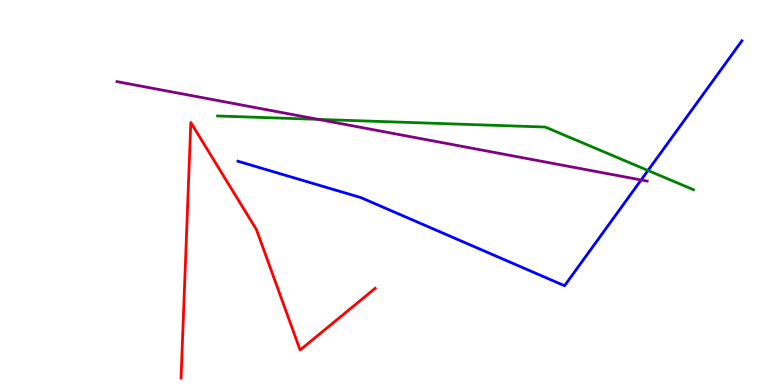[{'lines': ['blue', 'red'], 'intersections': []}, {'lines': ['green', 'red'], 'intersections': []}, {'lines': ['purple', 'red'], 'intersections': []}, {'lines': ['blue', 'green'], 'intersections': [{'x': 8.36, 'y': 5.57}]}, {'lines': ['blue', 'purple'], 'intersections': [{'x': 8.27, 'y': 5.33}]}, {'lines': ['green', 'purple'], 'intersections': [{'x': 4.11, 'y': 6.9}]}]